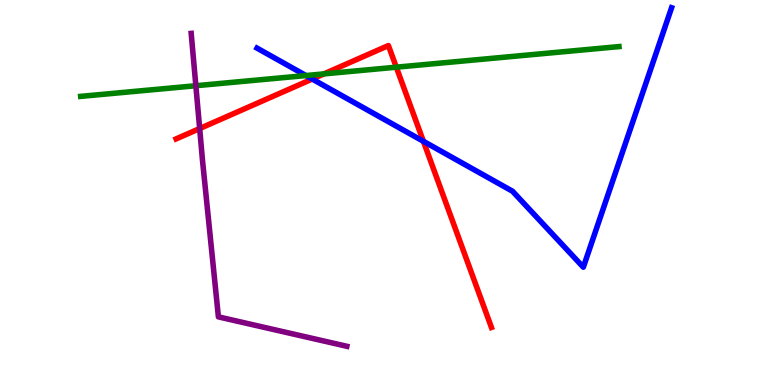[{'lines': ['blue', 'red'], 'intersections': [{'x': 4.03, 'y': 7.95}, {'x': 5.46, 'y': 6.33}]}, {'lines': ['green', 'red'], 'intersections': [{'x': 4.18, 'y': 8.08}, {'x': 5.11, 'y': 8.25}]}, {'lines': ['purple', 'red'], 'intersections': [{'x': 2.58, 'y': 6.66}]}, {'lines': ['blue', 'green'], 'intersections': [{'x': 3.95, 'y': 8.04}]}, {'lines': ['blue', 'purple'], 'intersections': []}, {'lines': ['green', 'purple'], 'intersections': [{'x': 2.53, 'y': 7.77}]}]